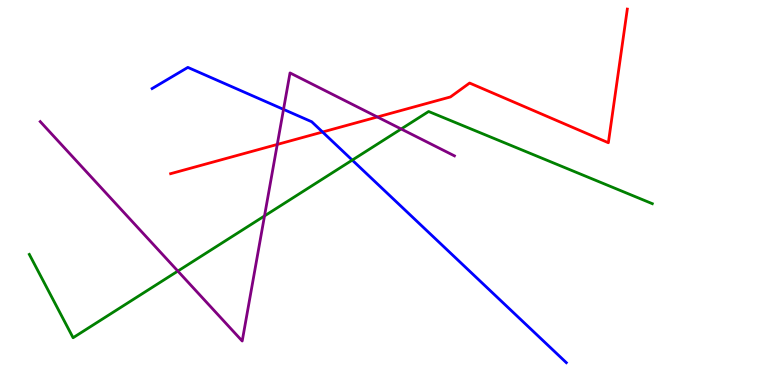[{'lines': ['blue', 'red'], 'intersections': [{'x': 4.16, 'y': 6.57}]}, {'lines': ['green', 'red'], 'intersections': []}, {'lines': ['purple', 'red'], 'intersections': [{'x': 3.58, 'y': 6.25}, {'x': 4.87, 'y': 6.96}]}, {'lines': ['blue', 'green'], 'intersections': [{'x': 4.55, 'y': 5.84}]}, {'lines': ['blue', 'purple'], 'intersections': [{'x': 3.66, 'y': 7.16}]}, {'lines': ['green', 'purple'], 'intersections': [{'x': 2.29, 'y': 2.96}, {'x': 3.41, 'y': 4.39}, {'x': 5.18, 'y': 6.65}]}]